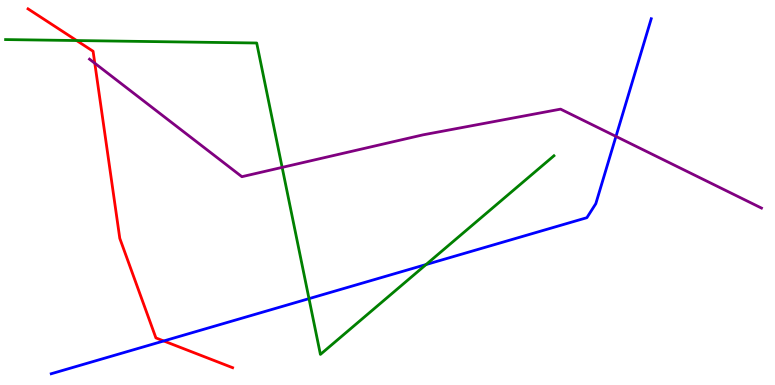[{'lines': ['blue', 'red'], 'intersections': [{'x': 2.11, 'y': 1.14}]}, {'lines': ['green', 'red'], 'intersections': [{'x': 0.989, 'y': 8.95}]}, {'lines': ['purple', 'red'], 'intersections': [{'x': 1.22, 'y': 8.36}]}, {'lines': ['blue', 'green'], 'intersections': [{'x': 3.99, 'y': 2.24}, {'x': 5.5, 'y': 3.13}]}, {'lines': ['blue', 'purple'], 'intersections': [{'x': 7.95, 'y': 6.46}]}, {'lines': ['green', 'purple'], 'intersections': [{'x': 3.64, 'y': 5.65}]}]